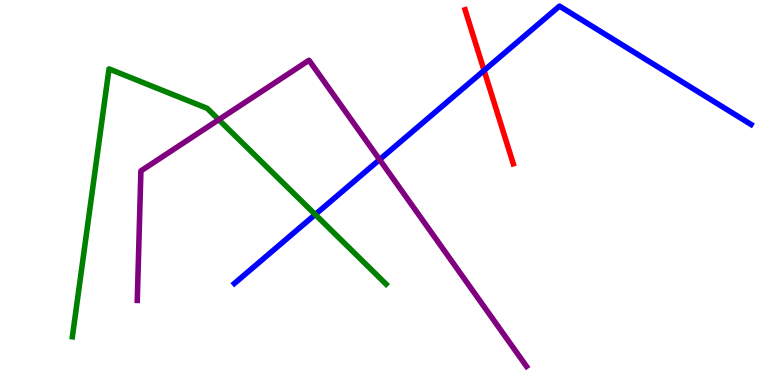[{'lines': ['blue', 'red'], 'intersections': [{'x': 6.25, 'y': 8.17}]}, {'lines': ['green', 'red'], 'intersections': []}, {'lines': ['purple', 'red'], 'intersections': []}, {'lines': ['blue', 'green'], 'intersections': [{'x': 4.07, 'y': 4.43}]}, {'lines': ['blue', 'purple'], 'intersections': [{'x': 4.9, 'y': 5.85}]}, {'lines': ['green', 'purple'], 'intersections': [{'x': 2.82, 'y': 6.89}]}]